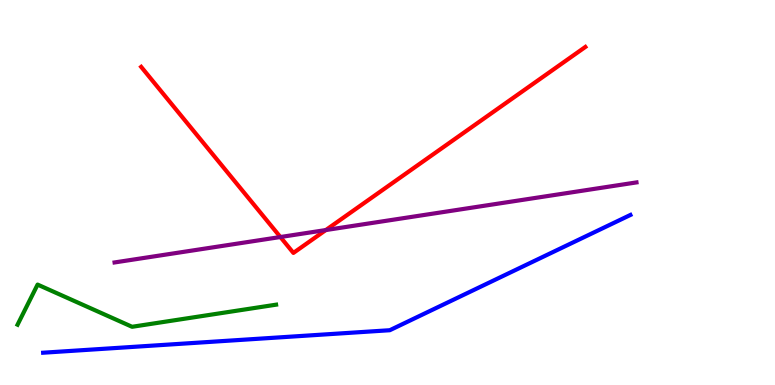[{'lines': ['blue', 'red'], 'intersections': []}, {'lines': ['green', 'red'], 'intersections': []}, {'lines': ['purple', 'red'], 'intersections': [{'x': 3.62, 'y': 3.84}, {'x': 4.2, 'y': 4.02}]}, {'lines': ['blue', 'green'], 'intersections': []}, {'lines': ['blue', 'purple'], 'intersections': []}, {'lines': ['green', 'purple'], 'intersections': []}]